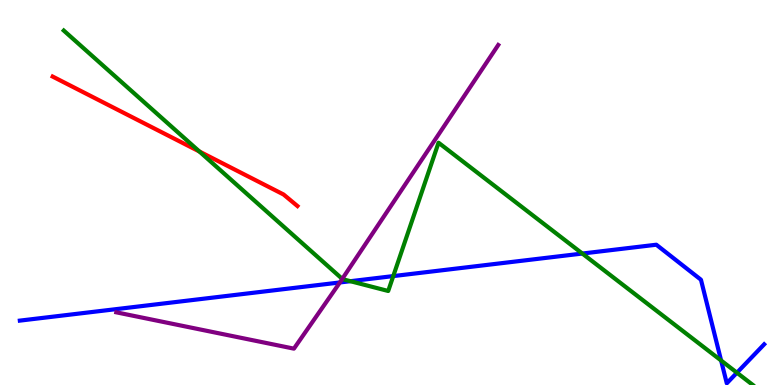[{'lines': ['blue', 'red'], 'intersections': []}, {'lines': ['green', 'red'], 'intersections': [{'x': 2.57, 'y': 6.06}]}, {'lines': ['purple', 'red'], 'intersections': []}, {'lines': ['blue', 'green'], 'intersections': [{'x': 4.52, 'y': 2.7}, {'x': 5.07, 'y': 2.83}, {'x': 7.51, 'y': 3.41}, {'x': 9.3, 'y': 0.636}, {'x': 9.51, 'y': 0.319}]}, {'lines': ['blue', 'purple'], 'intersections': [{'x': 4.39, 'y': 2.66}]}, {'lines': ['green', 'purple'], 'intersections': [{'x': 4.42, 'y': 2.76}]}]